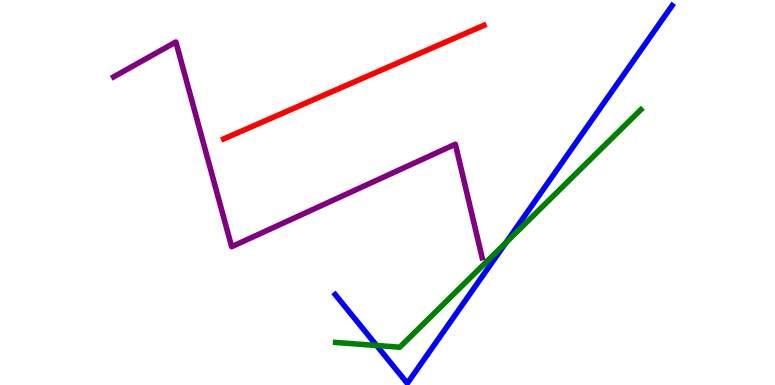[{'lines': ['blue', 'red'], 'intersections': []}, {'lines': ['green', 'red'], 'intersections': []}, {'lines': ['purple', 'red'], 'intersections': []}, {'lines': ['blue', 'green'], 'intersections': [{'x': 4.86, 'y': 1.03}, {'x': 6.53, 'y': 3.7}]}, {'lines': ['blue', 'purple'], 'intersections': []}, {'lines': ['green', 'purple'], 'intersections': []}]